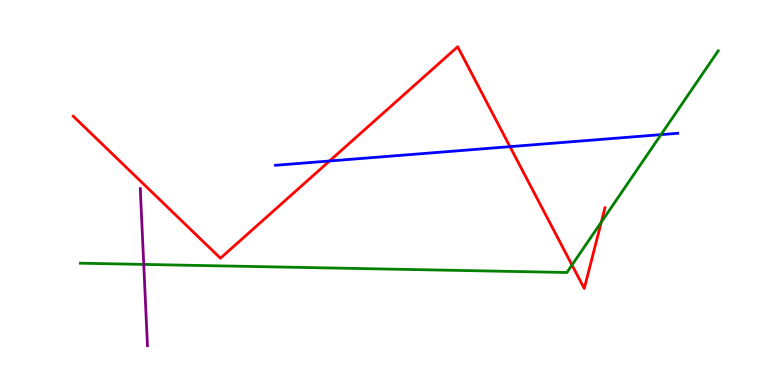[{'lines': ['blue', 'red'], 'intersections': [{'x': 4.25, 'y': 5.82}, {'x': 6.58, 'y': 6.19}]}, {'lines': ['green', 'red'], 'intersections': [{'x': 7.38, 'y': 3.12}, {'x': 7.76, 'y': 4.23}]}, {'lines': ['purple', 'red'], 'intersections': []}, {'lines': ['blue', 'green'], 'intersections': [{'x': 8.53, 'y': 6.5}]}, {'lines': ['blue', 'purple'], 'intersections': []}, {'lines': ['green', 'purple'], 'intersections': [{'x': 1.85, 'y': 3.13}]}]